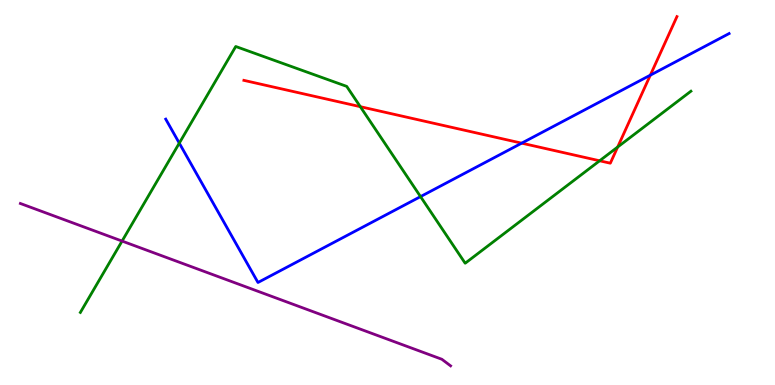[{'lines': ['blue', 'red'], 'intersections': [{'x': 6.73, 'y': 6.28}, {'x': 8.39, 'y': 8.05}]}, {'lines': ['green', 'red'], 'intersections': [{'x': 4.65, 'y': 7.23}, {'x': 7.74, 'y': 5.82}, {'x': 7.97, 'y': 6.18}]}, {'lines': ['purple', 'red'], 'intersections': []}, {'lines': ['blue', 'green'], 'intersections': [{'x': 2.31, 'y': 6.28}, {'x': 5.43, 'y': 4.89}]}, {'lines': ['blue', 'purple'], 'intersections': []}, {'lines': ['green', 'purple'], 'intersections': [{'x': 1.58, 'y': 3.74}]}]